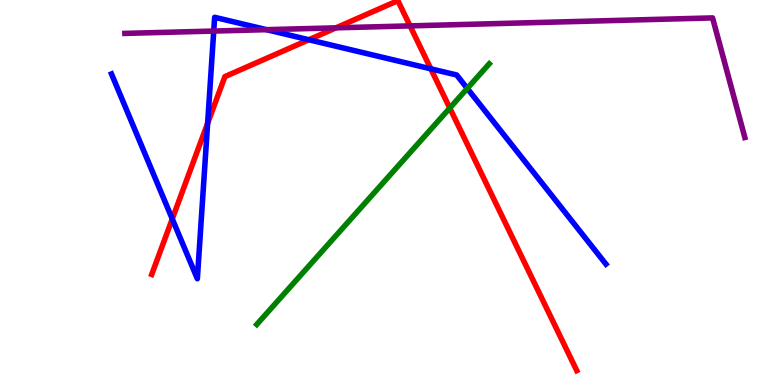[{'lines': ['blue', 'red'], 'intersections': [{'x': 2.22, 'y': 4.31}, {'x': 2.68, 'y': 6.8}, {'x': 3.99, 'y': 8.97}, {'x': 5.56, 'y': 8.21}]}, {'lines': ['green', 'red'], 'intersections': [{'x': 5.8, 'y': 7.19}]}, {'lines': ['purple', 'red'], 'intersections': [{'x': 4.34, 'y': 9.28}, {'x': 5.29, 'y': 9.33}]}, {'lines': ['blue', 'green'], 'intersections': [{'x': 6.03, 'y': 7.7}]}, {'lines': ['blue', 'purple'], 'intersections': [{'x': 2.76, 'y': 9.19}, {'x': 3.44, 'y': 9.23}]}, {'lines': ['green', 'purple'], 'intersections': []}]